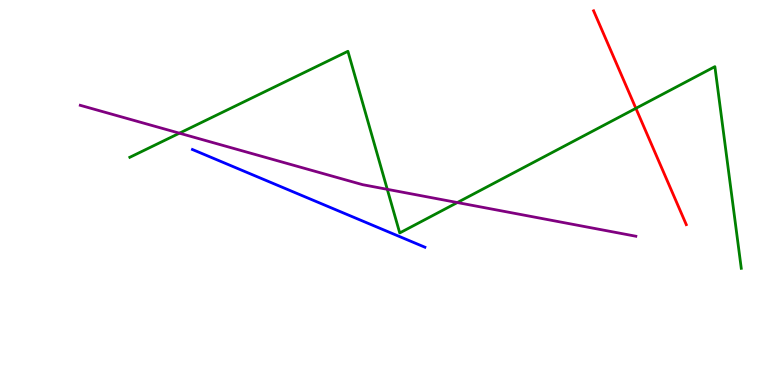[{'lines': ['blue', 'red'], 'intersections': []}, {'lines': ['green', 'red'], 'intersections': [{'x': 8.2, 'y': 7.19}]}, {'lines': ['purple', 'red'], 'intersections': []}, {'lines': ['blue', 'green'], 'intersections': []}, {'lines': ['blue', 'purple'], 'intersections': []}, {'lines': ['green', 'purple'], 'intersections': [{'x': 2.32, 'y': 6.54}, {'x': 5.0, 'y': 5.08}, {'x': 5.9, 'y': 4.74}]}]